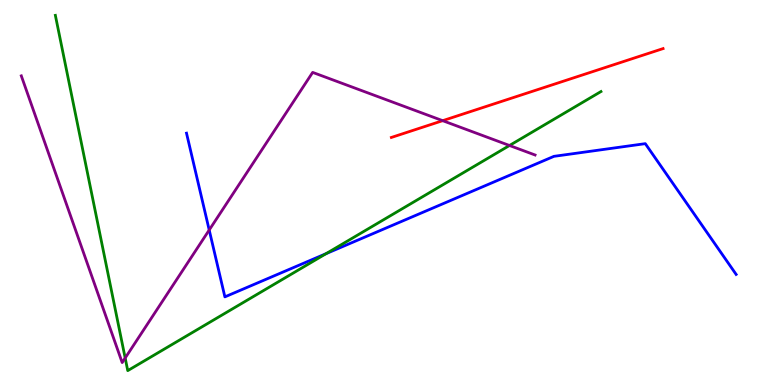[{'lines': ['blue', 'red'], 'intersections': []}, {'lines': ['green', 'red'], 'intersections': []}, {'lines': ['purple', 'red'], 'intersections': [{'x': 5.71, 'y': 6.87}]}, {'lines': ['blue', 'green'], 'intersections': [{'x': 4.21, 'y': 3.41}]}, {'lines': ['blue', 'purple'], 'intersections': [{'x': 2.7, 'y': 4.03}]}, {'lines': ['green', 'purple'], 'intersections': [{'x': 1.62, 'y': 0.701}, {'x': 6.57, 'y': 6.22}]}]